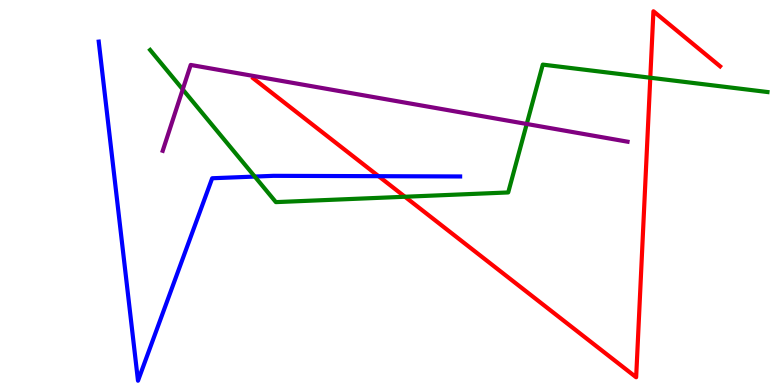[{'lines': ['blue', 'red'], 'intersections': [{'x': 4.89, 'y': 5.42}]}, {'lines': ['green', 'red'], 'intersections': [{'x': 5.23, 'y': 4.89}, {'x': 8.39, 'y': 7.98}]}, {'lines': ['purple', 'red'], 'intersections': []}, {'lines': ['blue', 'green'], 'intersections': [{'x': 3.29, 'y': 5.41}]}, {'lines': ['blue', 'purple'], 'intersections': []}, {'lines': ['green', 'purple'], 'intersections': [{'x': 2.36, 'y': 7.68}, {'x': 6.8, 'y': 6.78}]}]